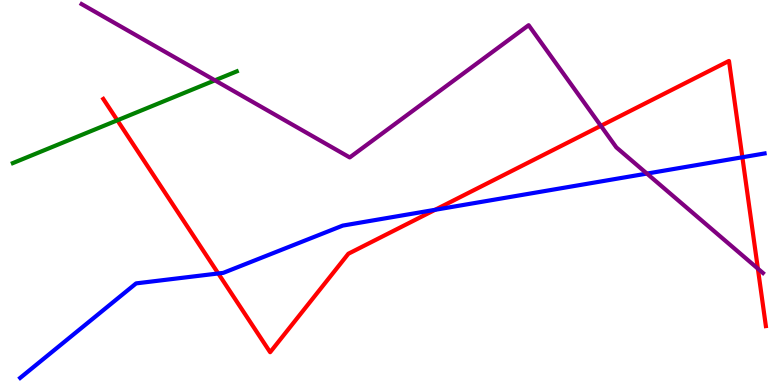[{'lines': ['blue', 'red'], 'intersections': [{'x': 2.82, 'y': 2.9}, {'x': 5.61, 'y': 4.55}, {'x': 9.58, 'y': 5.92}]}, {'lines': ['green', 'red'], 'intersections': [{'x': 1.51, 'y': 6.88}]}, {'lines': ['purple', 'red'], 'intersections': [{'x': 7.75, 'y': 6.73}, {'x': 9.78, 'y': 3.02}]}, {'lines': ['blue', 'green'], 'intersections': []}, {'lines': ['blue', 'purple'], 'intersections': [{'x': 8.35, 'y': 5.49}]}, {'lines': ['green', 'purple'], 'intersections': [{'x': 2.77, 'y': 7.91}]}]